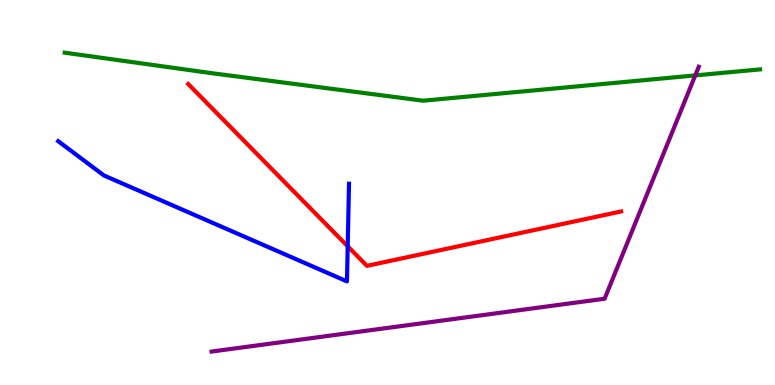[{'lines': ['blue', 'red'], 'intersections': [{'x': 4.49, 'y': 3.6}]}, {'lines': ['green', 'red'], 'intersections': []}, {'lines': ['purple', 'red'], 'intersections': []}, {'lines': ['blue', 'green'], 'intersections': []}, {'lines': ['blue', 'purple'], 'intersections': []}, {'lines': ['green', 'purple'], 'intersections': [{'x': 8.97, 'y': 8.04}]}]